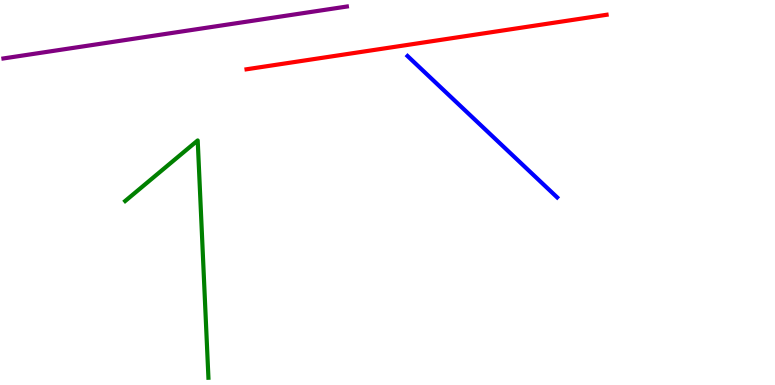[{'lines': ['blue', 'red'], 'intersections': []}, {'lines': ['green', 'red'], 'intersections': []}, {'lines': ['purple', 'red'], 'intersections': []}, {'lines': ['blue', 'green'], 'intersections': []}, {'lines': ['blue', 'purple'], 'intersections': []}, {'lines': ['green', 'purple'], 'intersections': []}]